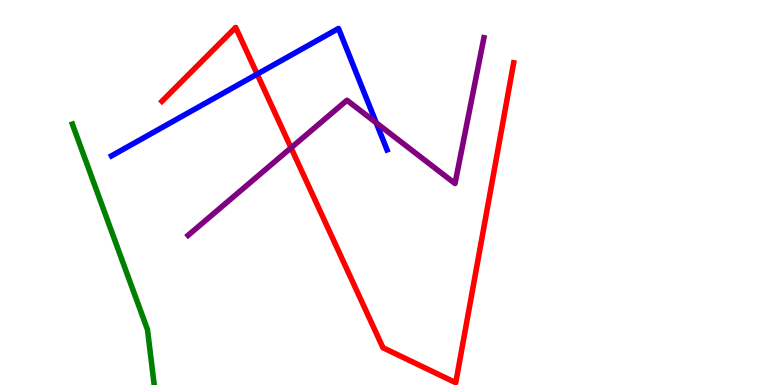[{'lines': ['blue', 'red'], 'intersections': [{'x': 3.32, 'y': 8.07}]}, {'lines': ['green', 'red'], 'intersections': []}, {'lines': ['purple', 'red'], 'intersections': [{'x': 3.76, 'y': 6.16}]}, {'lines': ['blue', 'green'], 'intersections': []}, {'lines': ['blue', 'purple'], 'intersections': [{'x': 4.85, 'y': 6.81}]}, {'lines': ['green', 'purple'], 'intersections': []}]